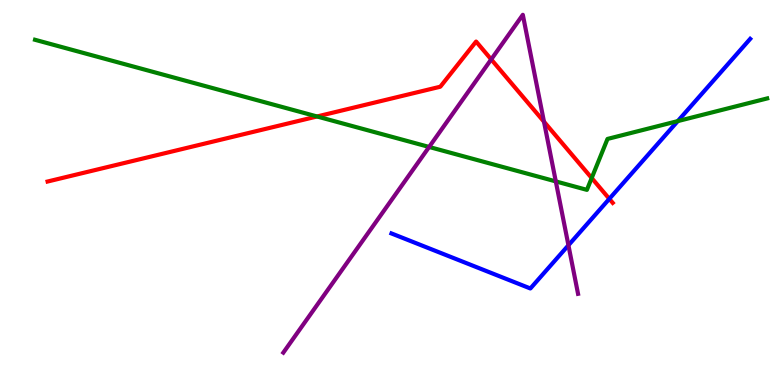[{'lines': ['blue', 'red'], 'intersections': [{'x': 7.86, 'y': 4.84}]}, {'lines': ['green', 'red'], 'intersections': [{'x': 4.09, 'y': 6.97}, {'x': 7.63, 'y': 5.38}]}, {'lines': ['purple', 'red'], 'intersections': [{'x': 6.34, 'y': 8.46}, {'x': 7.02, 'y': 6.84}]}, {'lines': ['blue', 'green'], 'intersections': [{'x': 8.75, 'y': 6.85}]}, {'lines': ['blue', 'purple'], 'intersections': [{'x': 7.33, 'y': 3.63}]}, {'lines': ['green', 'purple'], 'intersections': [{'x': 5.54, 'y': 6.18}, {'x': 7.17, 'y': 5.29}]}]